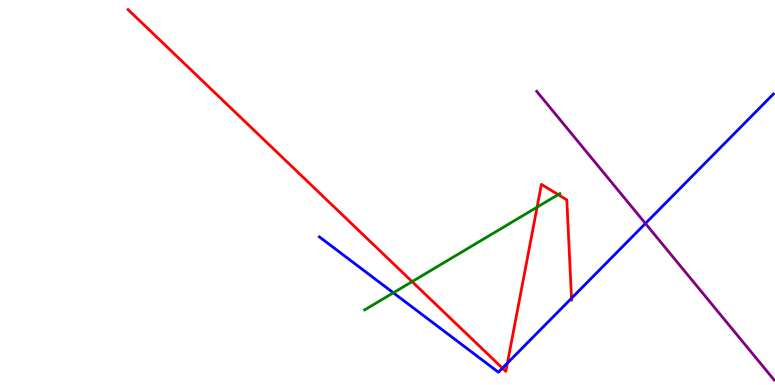[{'lines': ['blue', 'red'], 'intersections': [{'x': 6.48, 'y': 0.438}, {'x': 6.55, 'y': 0.57}, {'x': 7.37, 'y': 2.25}]}, {'lines': ['green', 'red'], 'intersections': [{'x': 5.32, 'y': 2.69}, {'x': 6.93, 'y': 4.62}, {'x': 7.2, 'y': 4.95}]}, {'lines': ['purple', 'red'], 'intersections': []}, {'lines': ['blue', 'green'], 'intersections': [{'x': 5.08, 'y': 2.4}]}, {'lines': ['blue', 'purple'], 'intersections': [{'x': 8.33, 'y': 4.2}]}, {'lines': ['green', 'purple'], 'intersections': []}]